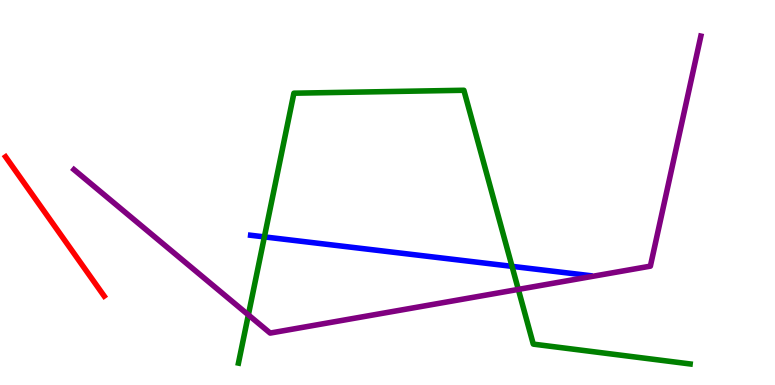[{'lines': ['blue', 'red'], 'intersections': []}, {'lines': ['green', 'red'], 'intersections': []}, {'lines': ['purple', 'red'], 'intersections': []}, {'lines': ['blue', 'green'], 'intersections': [{'x': 3.41, 'y': 3.85}, {'x': 6.61, 'y': 3.08}]}, {'lines': ['blue', 'purple'], 'intersections': []}, {'lines': ['green', 'purple'], 'intersections': [{'x': 3.2, 'y': 1.82}, {'x': 6.69, 'y': 2.48}]}]